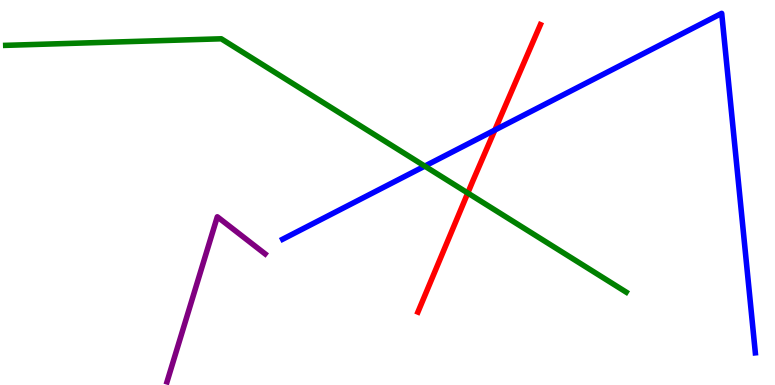[{'lines': ['blue', 'red'], 'intersections': [{'x': 6.38, 'y': 6.62}]}, {'lines': ['green', 'red'], 'intersections': [{'x': 6.04, 'y': 4.99}]}, {'lines': ['purple', 'red'], 'intersections': []}, {'lines': ['blue', 'green'], 'intersections': [{'x': 5.48, 'y': 5.69}]}, {'lines': ['blue', 'purple'], 'intersections': []}, {'lines': ['green', 'purple'], 'intersections': []}]